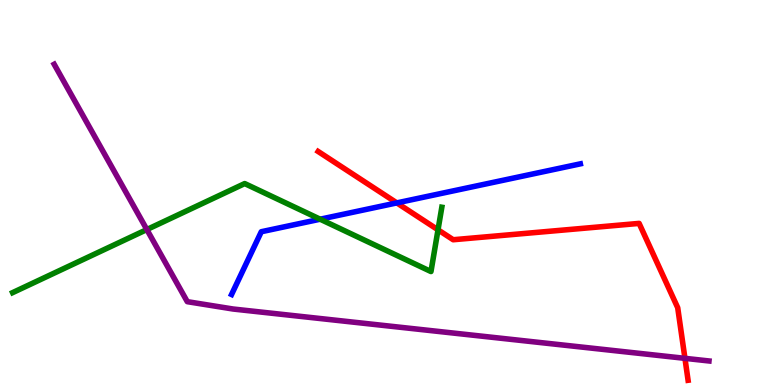[{'lines': ['blue', 'red'], 'intersections': [{'x': 5.12, 'y': 4.73}]}, {'lines': ['green', 'red'], 'intersections': [{'x': 5.65, 'y': 4.03}]}, {'lines': ['purple', 'red'], 'intersections': [{'x': 8.84, 'y': 0.692}]}, {'lines': ['blue', 'green'], 'intersections': [{'x': 4.13, 'y': 4.31}]}, {'lines': ['blue', 'purple'], 'intersections': []}, {'lines': ['green', 'purple'], 'intersections': [{'x': 1.89, 'y': 4.04}]}]